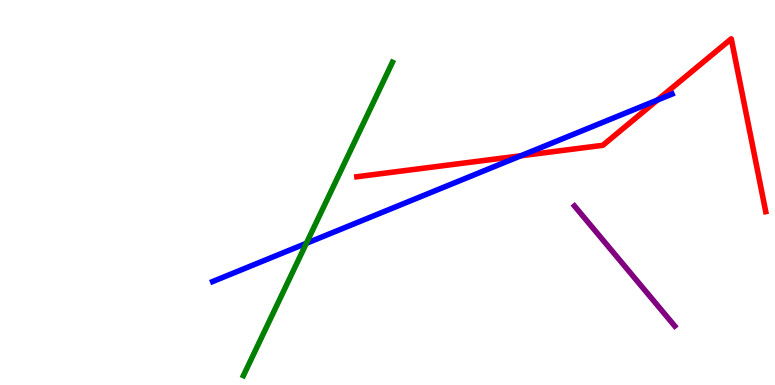[{'lines': ['blue', 'red'], 'intersections': [{'x': 6.72, 'y': 5.95}, {'x': 8.48, 'y': 7.4}]}, {'lines': ['green', 'red'], 'intersections': []}, {'lines': ['purple', 'red'], 'intersections': []}, {'lines': ['blue', 'green'], 'intersections': [{'x': 3.95, 'y': 3.68}]}, {'lines': ['blue', 'purple'], 'intersections': []}, {'lines': ['green', 'purple'], 'intersections': []}]